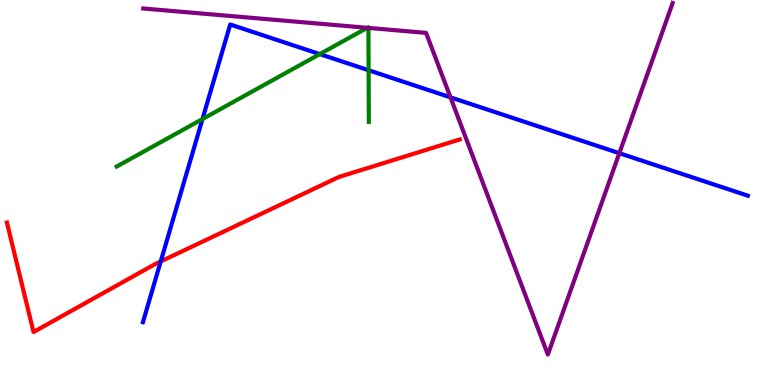[{'lines': ['blue', 'red'], 'intersections': [{'x': 2.07, 'y': 3.21}]}, {'lines': ['green', 'red'], 'intersections': []}, {'lines': ['purple', 'red'], 'intersections': []}, {'lines': ['blue', 'green'], 'intersections': [{'x': 2.61, 'y': 6.91}, {'x': 4.13, 'y': 8.59}, {'x': 4.76, 'y': 8.18}]}, {'lines': ['blue', 'purple'], 'intersections': [{'x': 5.81, 'y': 7.47}, {'x': 7.99, 'y': 6.02}]}, {'lines': ['green', 'purple'], 'intersections': [{'x': 4.74, 'y': 9.28}, {'x': 4.75, 'y': 9.28}]}]